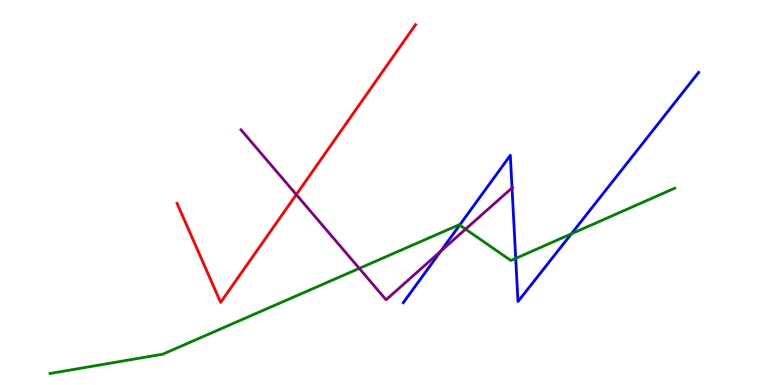[{'lines': ['blue', 'red'], 'intersections': []}, {'lines': ['green', 'red'], 'intersections': []}, {'lines': ['purple', 'red'], 'intersections': [{'x': 3.82, 'y': 4.95}]}, {'lines': ['blue', 'green'], 'intersections': [{'x': 5.93, 'y': 4.15}, {'x': 6.65, 'y': 3.29}, {'x': 7.37, 'y': 3.93}]}, {'lines': ['blue', 'purple'], 'intersections': [{'x': 5.69, 'y': 3.47}, {'x': 6.61, 'y': 5.12}]}, {'lines': ['green', 'purple'], 'intersections': [{'x': 4.64, 'y': 3.03}, {'x': 6.01, 'y': 4.05}]}]